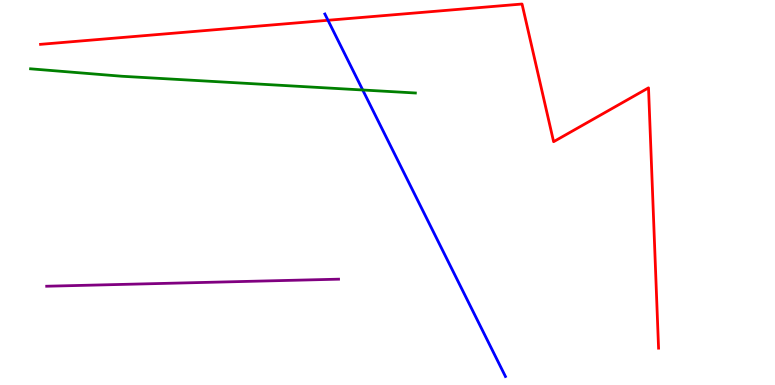[{'lines': ['blue', 'red'], 'intersections': [{'x': 4.23, 'y': 9.47}]}, {'lines': ['green', 'red'], 'intersections': []}, {'lines': ['purple', 'red'], 'intersections': []}, {'lines': ['blue', 'green'], 'intersections': [{'x': 4.68, 'y': 7.66}]}, {'lines': ['blue', 'purple'], 'intersections': []}, {'lines': ['green', 'purple'], 'intersections': []}]